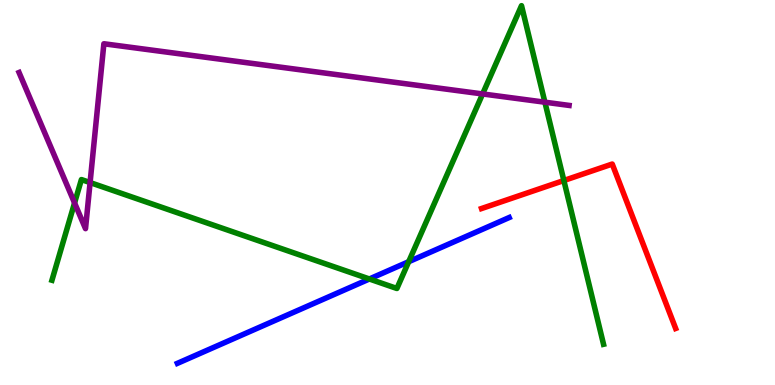[{'lines': ['blue', 'red'], 'intersections': []}, {'lines': ['green', 'red'], 'intersections': [{'x': 7.28, 'y': 5.31}]}, {'lines': ['purple', 'red'], 'intersections': []}, {'lines': ['blue', 'green'], 'intersections': [{'x': 4.77, 'y': 2.75}, {'x': 5.27, 'y': 3.2}]}, {'lines': ['blue', 'purple'], 'intersections': []}, {'lines': ['green', 'purple'], 'intersections': [{'x': 0.962, 'y': 4.73}, {'x': 1.16, 'y': 5.26}, {'x': 6.23, 'y': 7.56}, {'x': 7.03, 'y': 7.35}]}]